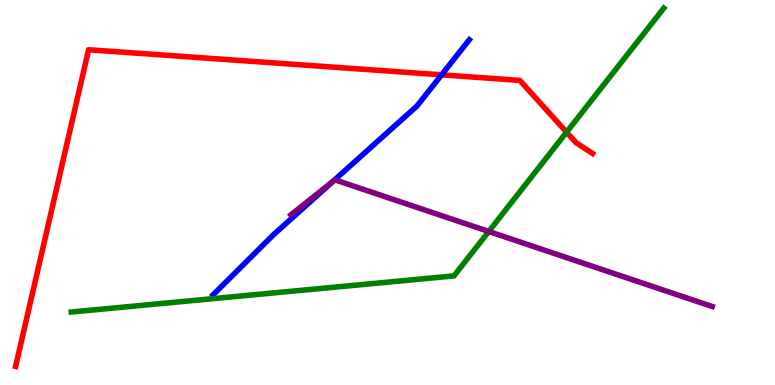[{'lines': ['blue', 'red'], 'intersections': [{'x': 5.7, 'y': 8.06}]}, {'lines': ['green', 'red'], 'intersections': [{'x': 7.31, 'y': 6.57}]}, {'lines': ['purple', 'red'], 'intersections': []}, {'lines': ['blue', 'green'], 'intersections': []}, {'lines': ['blue', 'purple'], 'intersections': [{'x': 4.3, 'y': 5.29}]}, {'lines': ['green', 'purple'], 'intersections': [{'x': 6.31, 'y': 3.99}]}]